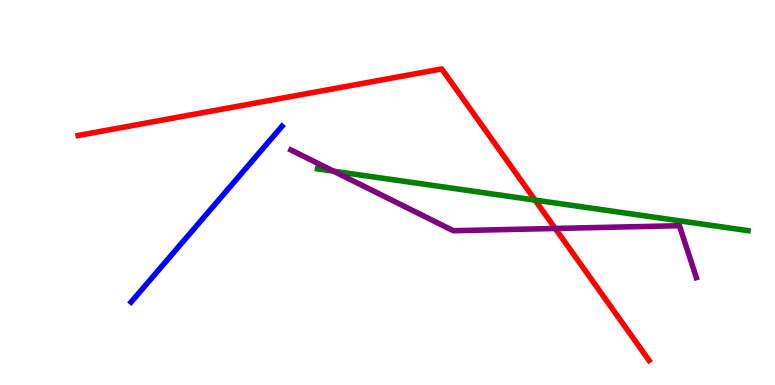[{'lines': ['blue', 'red'], 'intersections': []}, {'lines': ['green', 'red'], 'intersections': [{'x': 6.9, 'y': 4.8}]}, {'lines': ['purple', 'red'], 'intersections': [{'x': 7.16, 'y': 4.07}]}, {'lines': ['blue', 'green'], 'intersections': []}, {'lines': ['blue', 'purple'], 'intersections': []}, {'lines': ['green', 'purple'], 'intersections': [{'x': 4.3, 'y': 5.55}]}]